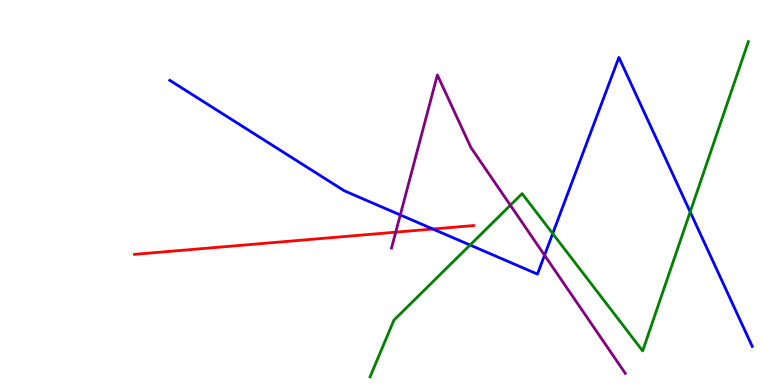[{'lines': ['blue', 'red'], 'intersections': [{'x': 5.59, 'y': 4.05}]}, {'lines': ['green', 'red'], 'intersections': []}, {'lines': ['purple', 'red'], 'intersections': [{'x': 5.11, 'y': 3.97}]}, {'lines': ['blue', 'green'], 'intersections': [{'x': 6.06, 'y': 3.64}, {'x': 7.13, 'y': 3.93}, {'x': 8.91, 'y': 4.5}]}, {'lines': ['blue', 'purple'], 'intersections': [{'x': 5.16, 'y': 4.42}, {'x': 7.03, 'y': 3.37}]}, {'lines': ['green', 'purple'], 'intersections': [{'x': 6.59, 'y': 4.67}]}]